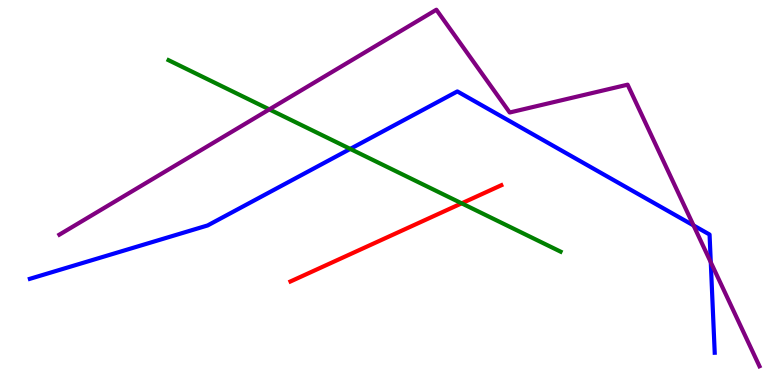[{'lines': ['blue', 'red'], 'intersections': []}, {'lines': ['green', 'red'], 'intersections': [{'x': 5.96, 'y': 4.72}]}, {'lines': ['purple', 'red'], 'intersections': []}, {'lines': ['blue', 'green'], 'intersections': [{'x': 4.52, 'y': 6.13}]}, {'lines': ['blue', 'purple'], 'intersections': [{'x': 8.95, 'y': 4.14}, {'x': 9.17, 'y': 3.19}]}, {'lines': ['green', 'purple'], 'intersections': [{'x': 3.48, 'y': 7.16}]}]